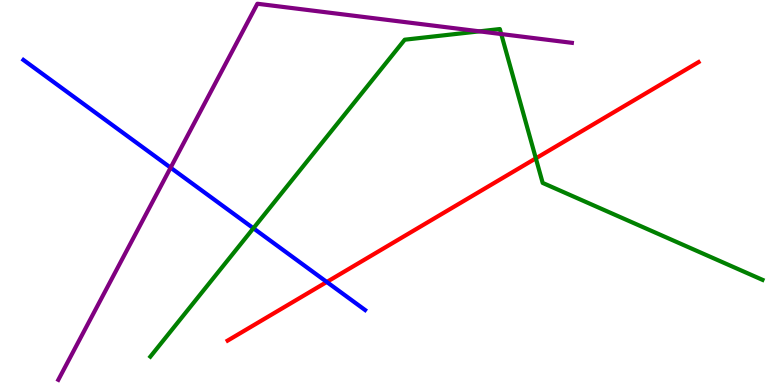[{'lines': ['blue', 'red'], 'intersections': [{'x': 4.22, 'y': 2.68}]}, {'lines': ['green', 'red'], 'intersections': [{'x': 6.91, 'y': 5.89}]}, {'lines': ['purple', 'red'], 'intersections': []}, {'lines': ['blue', 'green'], 'intersections': [{'x': 3.27, 'y': 4.07}]}, {'lines': ['blue', 'purple'], 'intersections': [{'x': 2.2, 'y': 5.64}]}, {'lines': ['green', 'purple'], 'intersections': [{'x': 6.19, 'y': 9.19}, {'x': 6.47, 'y': 9.12}]}]